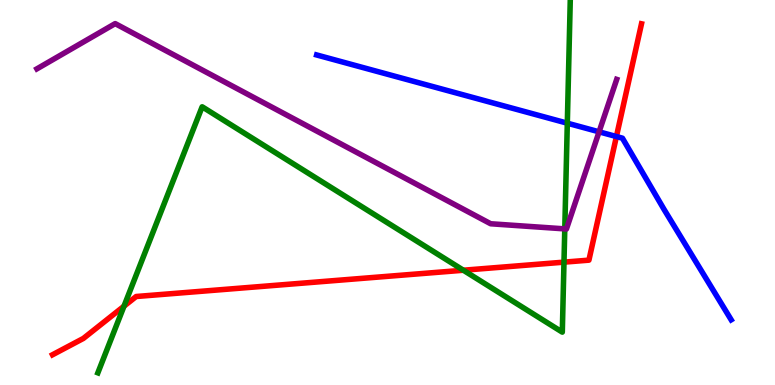[{'lines': ['blue', 'red'], 'intersections': [{'x': 7.95, 'y': 6.45}]}, {'lines': ['green', 'red'], 'intersections': [{'x': 1.6, 'y': 2.05}, {'x': 5.98, 'y': 2.98}, {'x': 7.28, 'y': 3.19}]}, {'lines': ['purple', 'red'], 'intersections': []}, {'lines': ['blue', 'green'], 'intersections': [{'x': 7.32, 'y': 6.8}]}, {'lines': ['blue', 'purple'], 'intersections': [{'x': 7.73, 'y': 6.58}]}, {'lines': ['green', 'purple'], 'intersections': [{'x': 7.29, 'y': 4.05}]}]